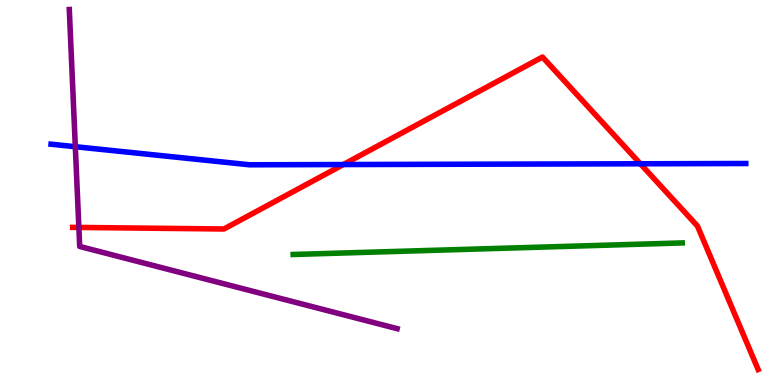[{'lines': ['blue', 'red'], 'intersections': [{'x': 4.43, 'y': 5.73}, {'x': 8.26, 'y': 5.75}]}, {'lines': ['green', 'red'], 'intersections': []}, {'lines': ['purple', 'red'], 'intersections': [{'x': 1.02, 'y': 4.09}]}, {'lines': ['blue', 'green'], 'intersections': []}, {'lines': ['blue', 'purple'], 'intersections': [{'x': 0.972, 'y': 6.19}]}, {'lines': ['green', 'purple'], 'intersections': []}]